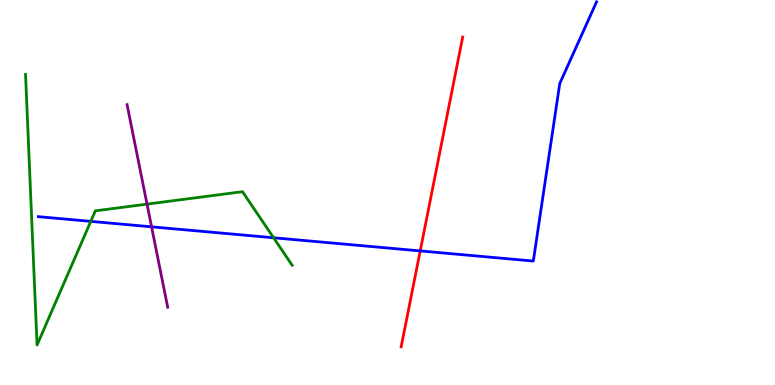[{'lines': ['blue', 'red'], 'intersections': [{'x': 5.42, 'y': 3.48}]}, {'lines': ['green', 'red'], 'intersections': []}, {'lines': ['purple', 'red'], 'intersections': []}, {'lines': ['blue', 'green'], 'intersections': [{'x': 1.17, 'y': 4.25}, {'x': 3.53, 'y': 3.82}]}, {'lines': ['blue', 'purple'], 'intersections': [{'x': 1.96, 'y': 4.11}]}, {'lines': ['green', 'purple'], 'intersections': [{'x': 1.9, 'y': 4.7}]}]